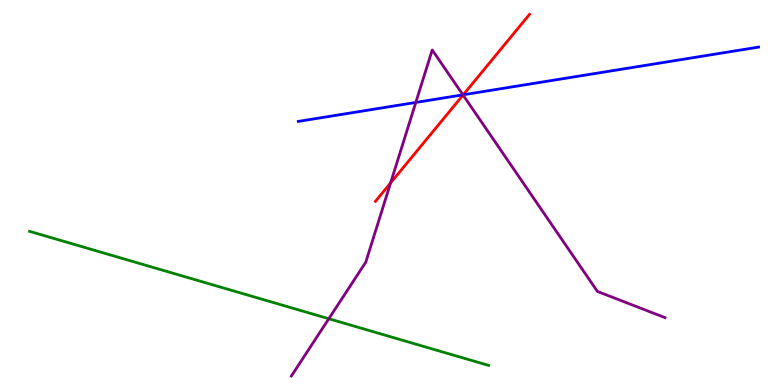[{'lines': ['blue', 'red'], 'intersections': [{'x': 5.98, 'y': 7.54}]}, {'lines': ['green', 'red'], 'intersections': []}, {'lines': ['purple', 'red'], 'intersections': [{'x': 5.04, 'y': 5.25}, {'x': 5.97, 'y': 7.53}]}, {'lines': ['blue', 'green'], 'intersections': []}, {'lines': ['blue', 'purple'], 'intersections': [{'x': 5.37, 'y': 7.34}, {'x': 5.97, 'y': 7.54}]}, {'lines': ['green', 'purple'], 'intersections': [{'x': 4.24, 'y': 1.72}]}]